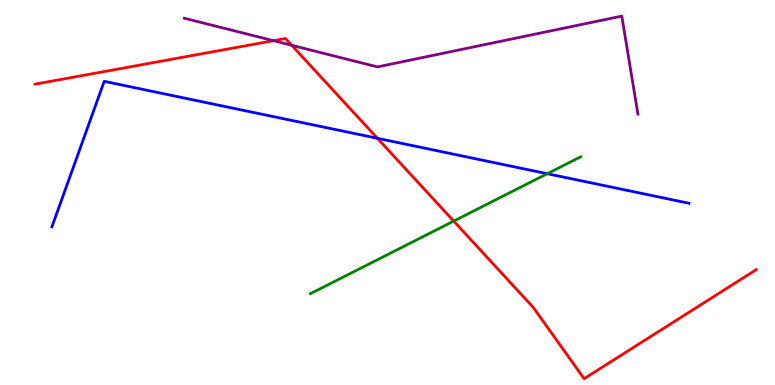[{'lines': ['blue', 'red'], 'intersections': [{'x': 4.87, 'y': 6.41}]}, {'lines': ['green', 'red'], 'intersections': [{'x': 5.85, 'y': 4.26}]}, {'lines': ['purple', 'red'], 'intersections': [{'x': 3.53, 'y': 8.94}, {'x': 3.76, 'y': 8.82}]}, {'lines': ['blue', 'green'], 'intersections': [{'x': 7.06, 'y': 5.49}]}, {'lines': ['blue', 'purple'], 'intersections': []}, {'lines': ['green', 'purple'], 'intersections': []}]